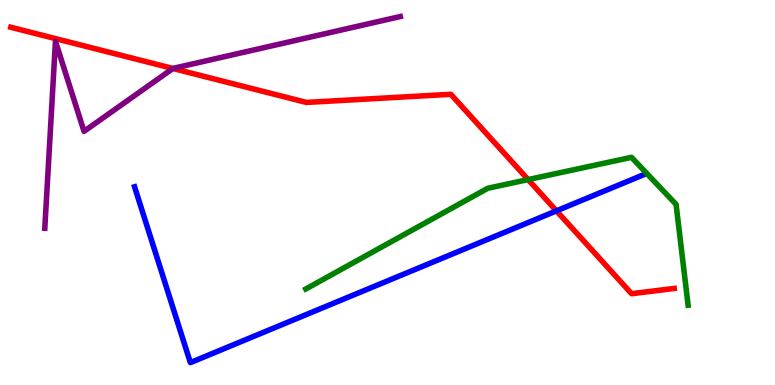[{'lines': ['blue', 'red'], 'intersections': [{'x': 7.18, 'y': 4.52}]}, {'lines': ['green', 'red'], 'intersections': [{'x': 6.81, 'y': 5.34}]}, {'lines': ['purple', 'red'], 'intersections': [{'x': 2.23, 'y': 8.22}]}, {'lines': ['blue', 'green'], 'intersections': []}, {'lines': ['blue', 'purple'], 'intersections': []}, {'lines': ['green', 'purple'], 'intersections': []}]